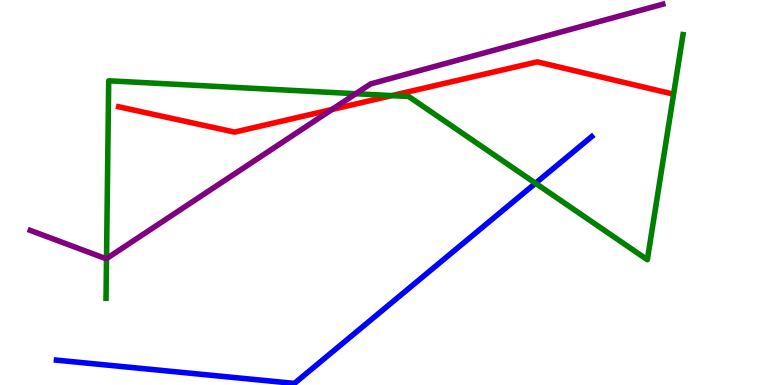[{'lines': ['blue', 'red'], 'intersections': []}, {'lines': ['green', 'red'], 'intersections': [{'x': 5.06, 'y': 7.52}]}, {'lines': ['purple', 'red'], 'intersections': [{'x': 4.28, 'y': 7.16}]}, {'lines': ['blue', 'green'], 'intersections': [{'x': 6.91, 'y': 5.24}]}, {'lines': ['blue', 'purple'], 'intersections': []}, {'lines': ['green', 'purple'], 'intersections': [{'x': 1.37, 'y': 3.28}, {'x': 4.59, 'y': 7.57}]}]